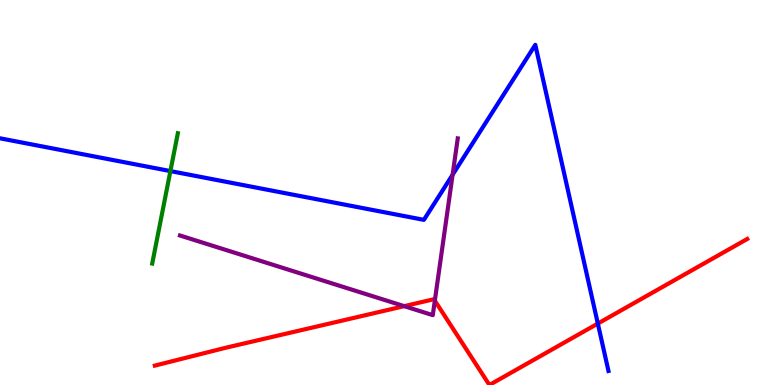[{'lines': ['blue', 'red'], 'intersections': [{'x': 7.71, 'y': 1.6}]}, {'lines': ['green', 'red'], 'intersections': []}, {'lines': ['purple', 'red'], 'intersections': [{'x': 5.22, 'y': 2.05}, {'x': 5.61, 'y': 2.19}]}, {'lines': ['blue', 'green'], 'intersections': [{'x': 2.2, 'y': 5.56}]}, {'lines': ['blue', 'purple'], 'intersections': [{'x': 5.84, 'y': 5.46}]}, {'lines': ['green', 'purple'], 'intersections': []}]